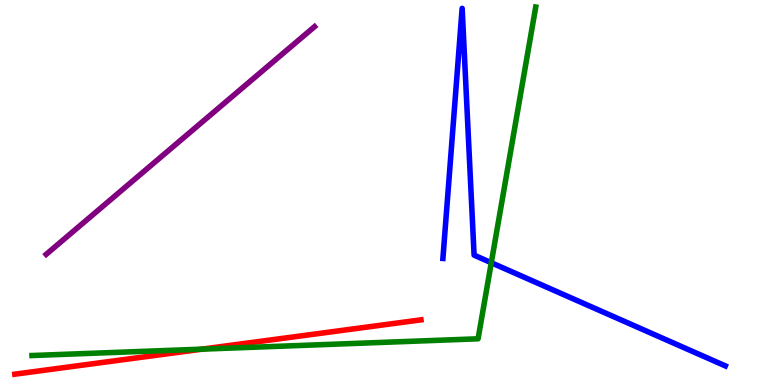[{'lines': ['blue', 'red'], 'intersections': []}, {'lines': ['green', 'red'], 'intersections': [{'x': 2.6, 'y': 0.931}]}, {'lines': ['purple', 'red'], 'intersections': []}, {'lines': ['blue', 'green'], 'intersections': [{'x': 6.34, 'y': 3.18}]}, {'lines': ['blue', 'purple'], 'intersections': []}, {'lines': ['green', 'purple'], 'intersections': []}]